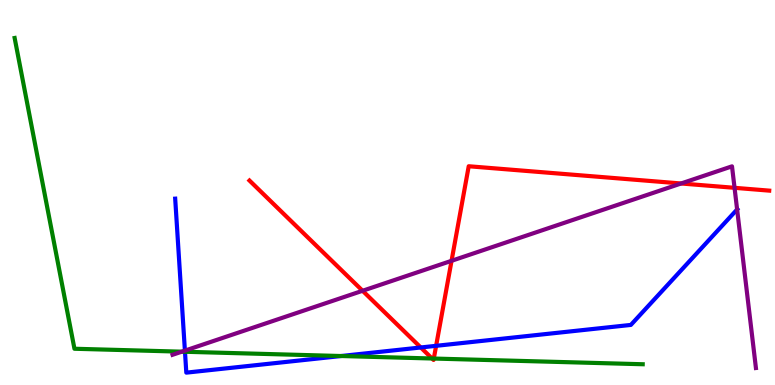[{'lines': ['blue', 'red'], 'intersections': [{'x': 5.43, 'y': 0.975}, {'x': 5.63, 'y': 1.02}]}, {'lines': ['green', 'red'], 'intersections': [{'x': 5.58, 'y': 0.688}, {'x': 5.6, 'y': 0.687}]}, {'lines': ['purple', 'red'], 'intersections': [{'x': 4.68, 'y': 2.45}, {'x': 5.83, 'y': 3.23}, {'x': 8.79, 'y': 5.23}, {'x': 9.48, 'y': 5.12}]}, {'lines': ['blue', 'green'], 'intersections': [{'x': 2.39, 'y': 0.863}, {'x': 4.4, 'y': 0.753}]}, {'lines': ['blue', 'purple'], 'intersections': [{'x': 2.39, 'y': 0.893}, {'x': 9.51, 'y': 4.56}]}, {'lines': ['green', 'purple'], 'intersections': [{'x': 2.35, 'y': 0.866}]}]